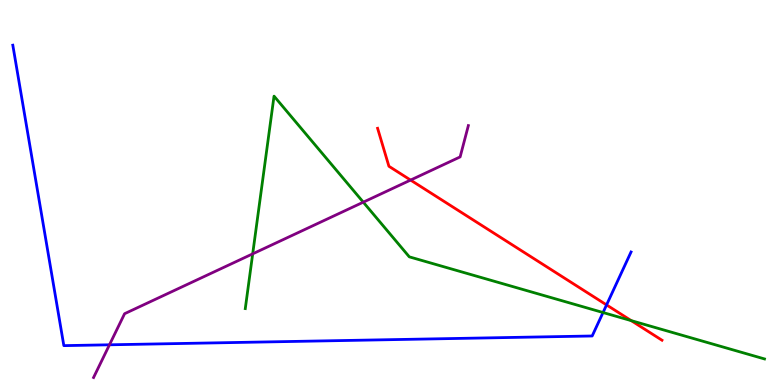[{'lines': ['blue', 'red'], 'intersections': [{'x': 7.83, 'y': 2.08}]}, {'lines': ['green', 'red'], 'intersections': [{'x': 8.14, 'y': 1.67}]}, {'lines': ['purple', 'red'], 'intersections': [{'x': 5.3, 'y': 5.32}]}, {'lines': ['blue', 'green'], 'intersections': [{'x': 7.78, 'y': 1.88}]}, {'lines': ['blue', 'purple'], 'intersections': [{'x': 1.41, 'y': 1.04}]}, {'lines': ['green', 'purple'], 'intersections': [{'x': 3.26, 'y': 3.41}, {'x': 4.69, 'y': 4.75}]}]